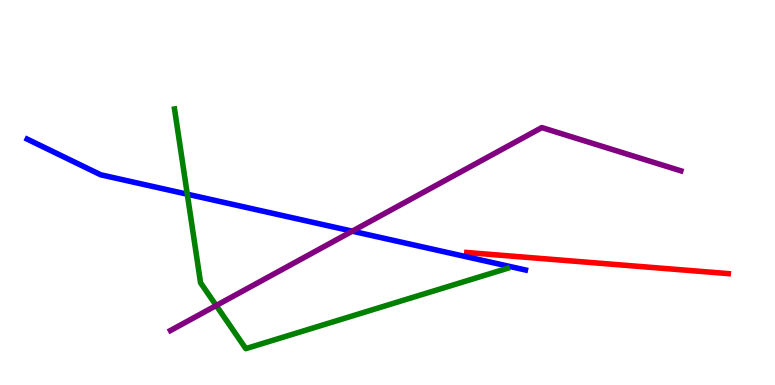[{'lines': ['blue', 'red'], 'intersections': []}, {'lines': ['green', 'red'], 'intersections': []}, {'lines': ['purple', 'red'], 'intersections': []}, {'lines': ['blue', 'green'], 'intersections': [{'x': 2.42, 'y': 4.96}]}, {'lines': ['blue', 'purple'], 'intersections': [{'x': 4.55, 'y': 4.0}]}, {'lines': ['green', 'purple'], 'intersections': [{'x': 2.79, 'y': 2.06}]}]